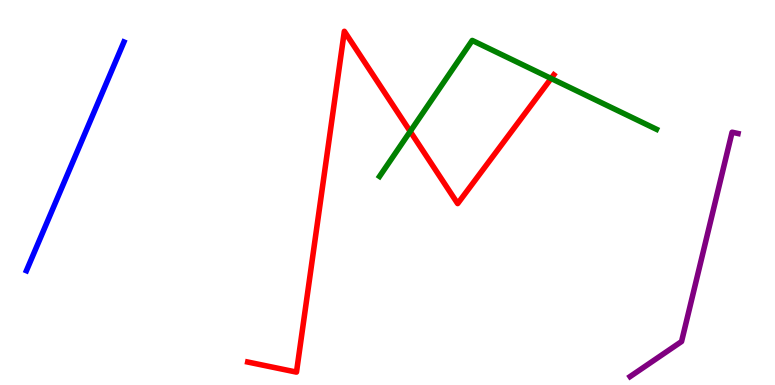[{'lines': ['blue', 'red'], 'intersections': []}, {'lines': ['green', 'red'], 'intersections': [{'x': 5.29, 'y': 6.59}, {'x': 7.11, 'y': 7.96}]}, {'lines': ['purple', 'red'], 'intersections': []}, {'lines': ['blue', 'green'], 'intersections': []}, {'lines': ['blue', 'purple'], 'intersections': []}, {'lines': ['green', 'purple'], 'intersections': []}]